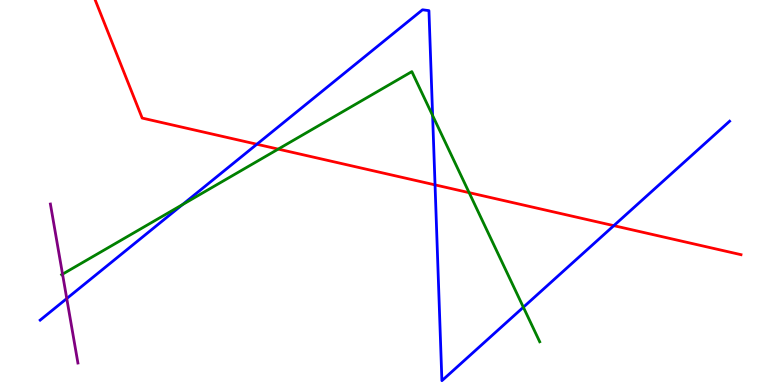[{'lines': ['blue', 'red'], 'intersections': [{'x': 3.31, 'y': 6.25}, {'x': 5.61, 'y': 5.2}, {'x': 7.92, 'y': 4.14}]}, {'lines': ['green', 'red'], 'intersections': [{'x': 3.59, 'y': 6.13}, {'x': 6.05, 'y': 5.0}]}, {'lines': ['purple', 'red'], 'intersections': []}, {'lines': ['blue', 'green'], 'intersections': [{'x': 2.35, 'y': 4.69}, {'x': 5.58, 'y': 7.0}, {'x': 6.75, 'y': 2.02}]}, {'lines': ['blue', 'purple'], 'intersections': [{'x': 0.861, 'y': 2.25}]}, {'lines': ['green', 'purple'], 'intersections': [{'x': 0.807, 'y': 2.88}]}]